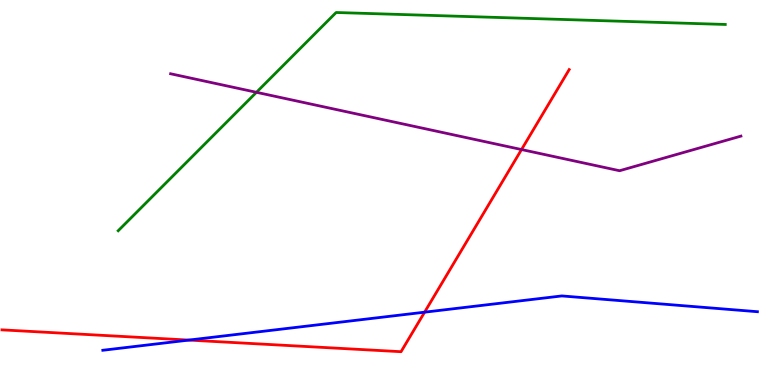[{'lines': ['blue', 'red'], 'intersections': [{'x': 2.44, 'y': 1.17}, {'x': 5.48, 'y': 1.89}]}, {'lines': ['green', 'red'], 'intersections': []}, {'lines': ['purple', 'red'], 'intersections': [{'x': 6.73, 'y': 6.12}]}, {'lines': ['blue', 'green'], 'intersections': []}, {'lines': ['blue', 'purple'], 'intersections': []}, {'lines': ['green', 'purple'], 'intersections': [{'x': 3.31, 'y': 7.6}]}]